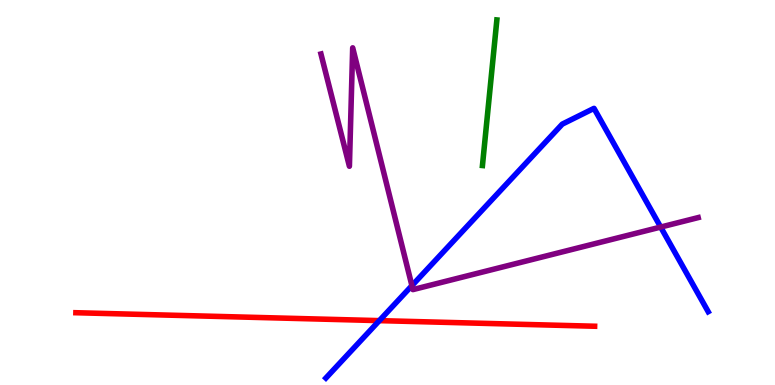[{'lines': ['blue', 'red'], 'intersections': [{'x': 4.89, 'y': 1.67}]}, {'lines': ['green', 'red'], 'intersections': []}, {'lines': ['purple', 'red'], 'intersections': []}, {'lines': ['blue', 'green'], 'intersections': []}, {'lines': ['blue', 'purple'], 'intersections': [{'x': 5.32, 'y': 2.58}, {'x': 8.52, 'y': 4.1}]}, {'lines': ['green', 'purple'], 'intersections': []}]